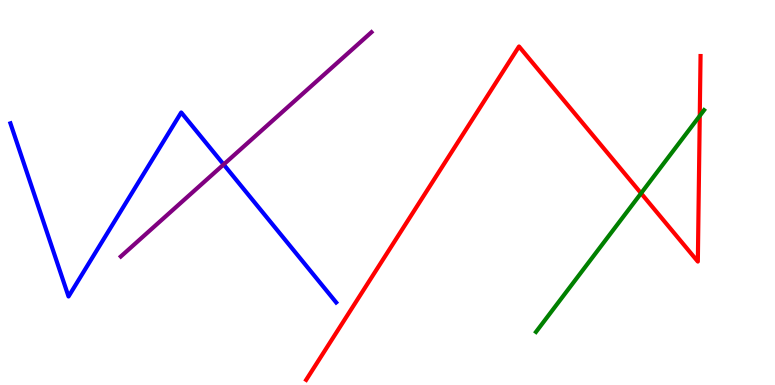[{'lines': ['blue', 'red'], 'intersections': []}, {'lines': ['green', 'red'], 'intersections': [{'x': 8.27, 'y': 4.98}, {'x': 9.03, 'y': 6.99}]}, {'lines': ['purple', 'red'], 'intersections': []}, {'lines': ['blue', 'green'], 'intersections': []}, {'lines': ['blue', 'purple'], 'intersections': [{'x': 2.89, 'y': 5.73}]}, {'lines': ['green', 'purple'], 'intersections': []}]